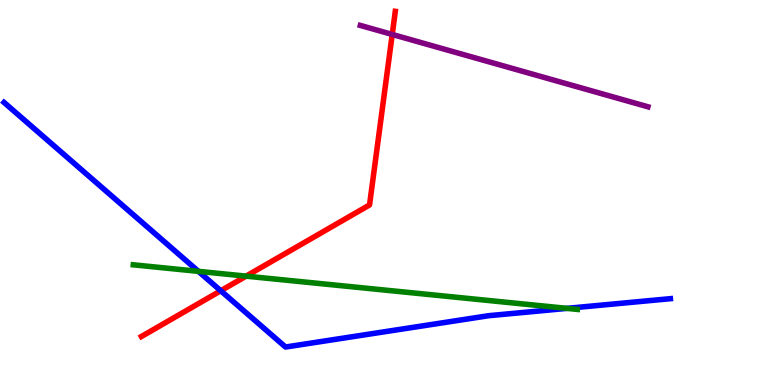[{'lines': ['blue', 'red'], 'intersections': [{'x': 2.85, 'y': 2.45}]}, {'lines': ['green', 'red'], 'intersections': [{'x': 3.18, 'y': 2.83}]}, {'lines': ['purple', 'red'], 'intersections': [{'x': 5.06, 'y': 9.11}]}, {'lines': ['blue', 'green'], 'intersections': [{'x': 2.56, 'y': 2.95}, {'x': 7.32, 'y': 1.99}]}, {'lines': ['blue', 'purple'], 'intersections': []}, {'lines': ['green', 'purple'], 'intersections': []}]